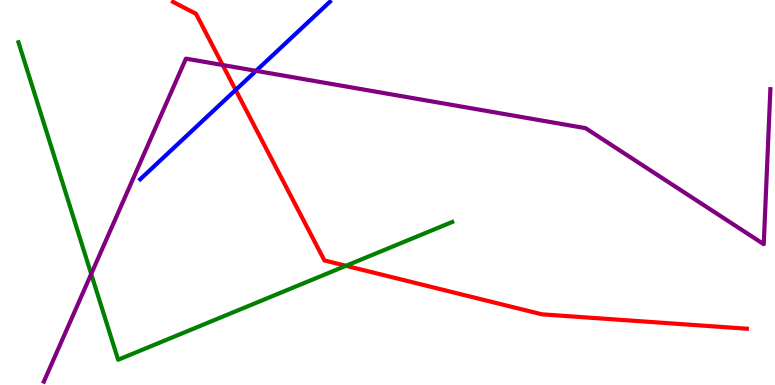[{'lines': ['blue', 'red'], 'intersections': [{'x': 3.04, 'y': 7.66}]}, {'lines': ['green', 'red'], 'intersections': [{'x': 4.46, 'y': 3.1}]}, {'lines': ['purple', 'red'], 'intersections': [{'x': 2.87, 'y': 8.31}]}, {'lines': ['blue', 'green'], 'intersections': []}, {'lines': ['blue', 'purple'], 'intersections': [{'x': 3.3, 'y': 8.16}]}, {'lines': ['green', 'purple'], 'intersections': [{'x': 1.18, 'y': 2.88}]}]